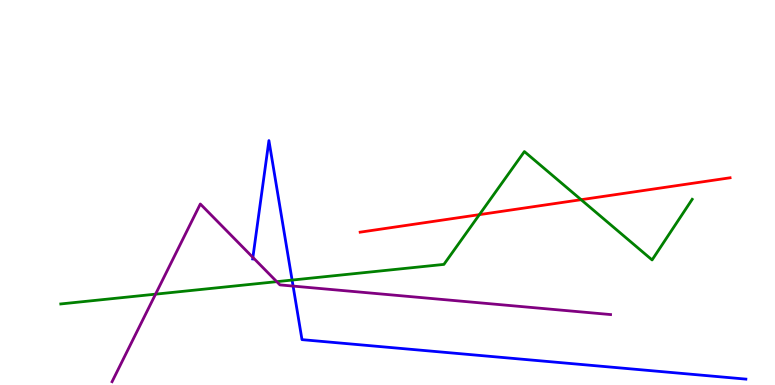[{'lines': ['blue', 'red'], 'intersections': []}, {'lines': ['green', 'red'], 'intersections': [{'x': 6.19, 'y': 4.43}, {'x': 7.5, 'y': 4.81}]}, {'lines': ['purple', 'red'], 'intersections': []}, {'lines': ['blue', 'green'], 'intersections': [{'x': 3.77, 'y': 2.73}]}, {'lines': ['blue', 'purple'], 'intersections': [{'x': 3.26, 'y': 3.31}, {'x': 3.78, 'y': 2.57}]}, {'lines': ['green', 'purple'], 'intersections': [{'x': 2.01, 'y': 2.36}, {'x': 3.57, 'y': 2.68}]}]